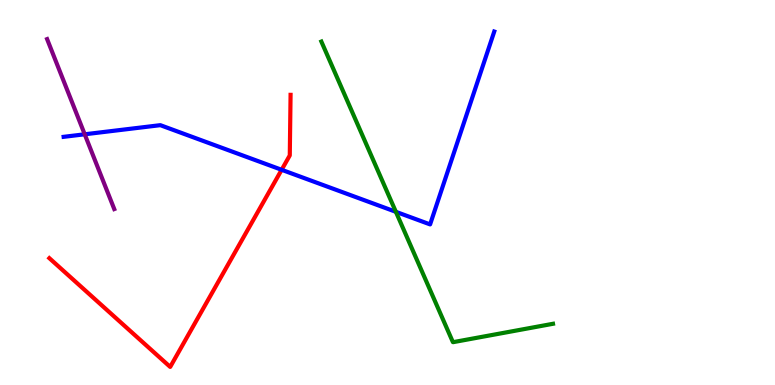[{'lines': ['blue', 'red'], 'intersections': [{'x': 3.63, 'y': 5.59}]}, {'lines': ['green', 'red'], 'intersections': []}, {'lines': ['purple', 'red'], 'intersections': []}, {'lines': ['blue', 'green'], 'intersections': [{'x': 5.11, 'y': 4.5}]}, {'lines': ['blue', 'purple'], 'intersections': [{'x': 1.09, 'y': 6.51}]}, {'lines': ['green', 'purple'], 'intersections': []}]